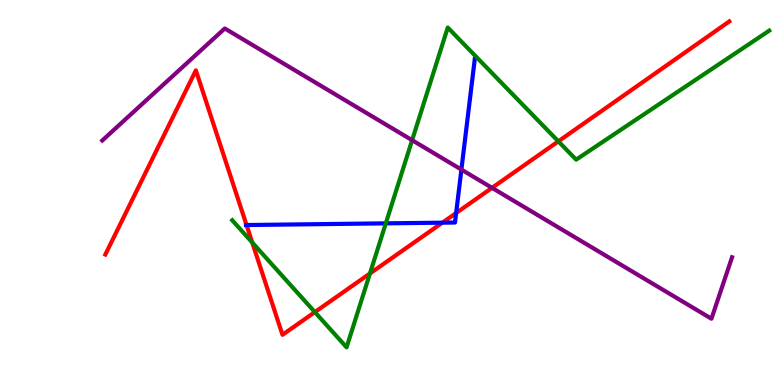[{'lines': ['blue', 'red'], 'intersections': [{'x': 3.18, 'y': 4.16}, {'x': 5.71, 'y': 4.22}, {'x': 5.89, 'y': 4.47}]}, {'lines': ['green', 'red'], 'intersections': [{'x': 3.26, 'y': 3.7}, {'x': 4.06, 'y': 1.89}, {'x': 4.77, 'y': 2.9}, {'x': 7.2, 'y': 6.33}]}, {'lines': ['purple', 'red'], 'intersections': [{'x': 6.35, 'y': 5.12}]}, {'lines': ['blue', 'green'], 'intersections': [{'x': 4.98, 'y': 4.2}]}, {'lines': ['blue', 'purple'], 'intersections': [{'x': 5.95, 'y': 5.6}]}, {'lines': ['green', 'purple'], 'intersections': [{'x': 5.32, 'y': 6.36}]}]